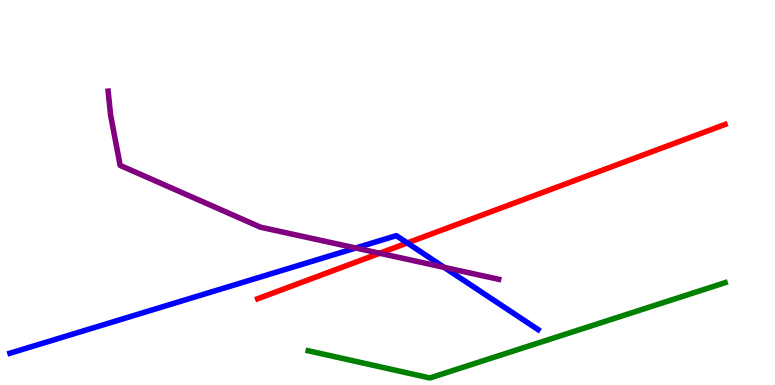[{'lines': ['blue', 'red'], 'intersections': [{'x': 5.26, 'y': 3.69}]}, {'lines': ['green', 'red'], 'intersections': []}, {'lines': ['purple', 'red'], 'intersections': [{'x': 4.9, 'y': 3.42}]}, {'lines': ['blue', 'green'], 'intersections': []}, {'lines': ['blue', 'purple'], 'intersections': [{'x': 4.59, 'y': 3.56}, {'x': 5.73, 'y': 3.06}]}, {'lines': ['green', 'purple'], 'intersections': []}]